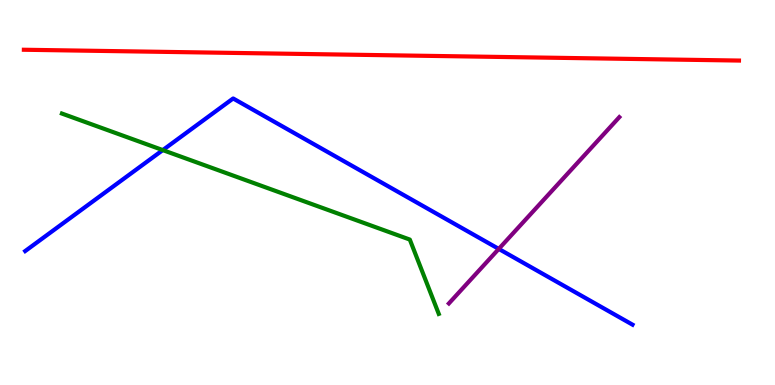[{'lines': ['blue', 'red'], 'intersections': []}, {'lines': ['green', 'red'], 'intersections': []}, {'lines': ['purple', 'red'], 'intersections': []}, {'lines': ['blue', 'green'], 'intersections': [{'x': 2.1, 'y': 6.1}]}, {'lines': ['blue', 'purple'], 'intersections': [{'x': 6.44, 'y': 3.53}]}, {'lines': ['green', 'purple'], 'intersections': []}]